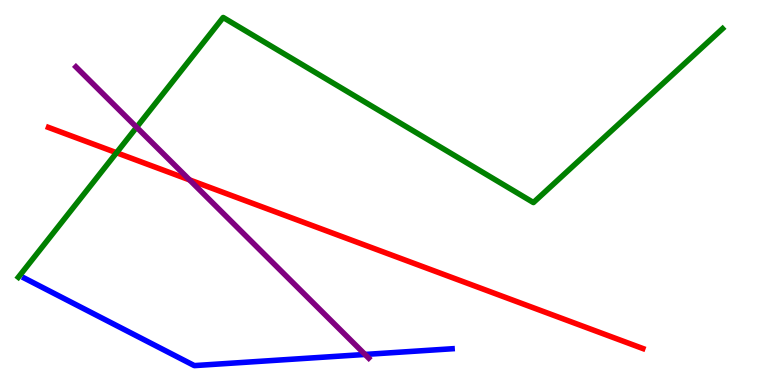[{'lines': ['blue', 'red'], 'intersections': []}, {'lines': ['green', 'red'], 'intersections': [{'x': 1.5, 'y': 6.03}]}, {'lines': ['purple', 'red'], 'intersections': [{'x': 2.45, 'y': 5.33}]}, {'lines': ['blue', 'green'], 'intersections': []}, {'lines': ['blue', 'purple'], 'intersections': [{'x': 4.71, 'y': 0.793}]}, {'lines': ['green', 'purple'], 'intersections': [{'x': 1.76, 'y': 6.69}]}]